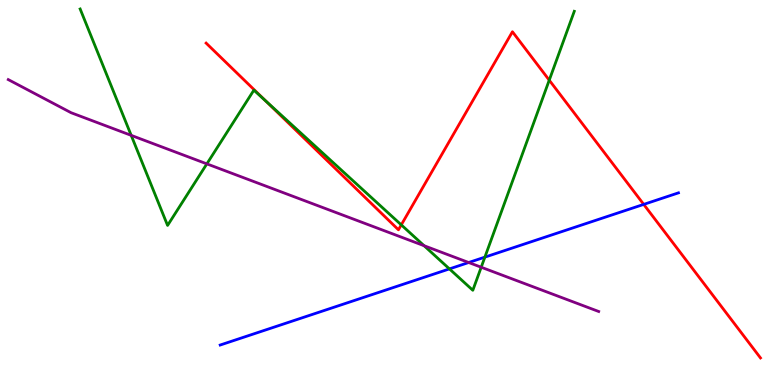[{'lines': ['blue', 'red'], 'intersections': [{'x': 8.31, 'y': 4.69}]}, {'lines': ['green', 'red'], 'intersections': [{'x': 3.43, 'y': 7.38}, {'x': 5.18, 'y': 4.16}, {'x': 7.09, 'y': 7.92}]}, {'lines': ['purple', 'red'], 'intersections': []}, {'lines': ['blue', 'green'], 'intersections': [{'x': 5.8, 'y': 3.02}, {'x': 6.26, 'y': 3.32}]}, {'lines': ['blue', 'purple'], 'intersections': [{'x': 6.05, 'y': 3.18}]}, {'lines': ['green', 'purple'], 'intersections': [{'x': 1.69, 'y': 6.48}, {'x': 2.67, 'y': 5.74}, {'x': 5.47, 'y': 3.62}, {'x': 6.21, 'y': 3.06}]}]